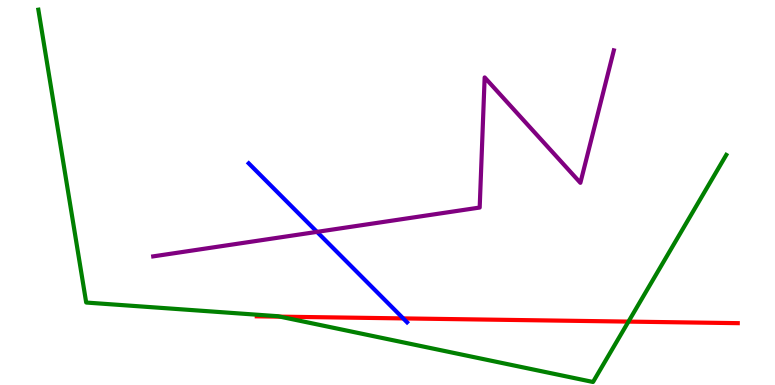[{'lines': ['blue', 'red'], 'intersections': [{'x': 5.2, 'y': 1.73}]}, {'lines': ['green', 'red'], 'intersections': [{'x': 3.61, 'y': 1.78}, {'x': 8.11, 'y': 1.65}]}, {'lines': ['purple', 'red'], 'intersections': []}, {'lines': ['blue', 'green'], 'intersections': []}, {'lines': ['blue', 'purple'], 'intersections': [{'x': 4.09, 'y': 3.98}]}, {'lines': ['green', 'purple'], 'intersections': []}]